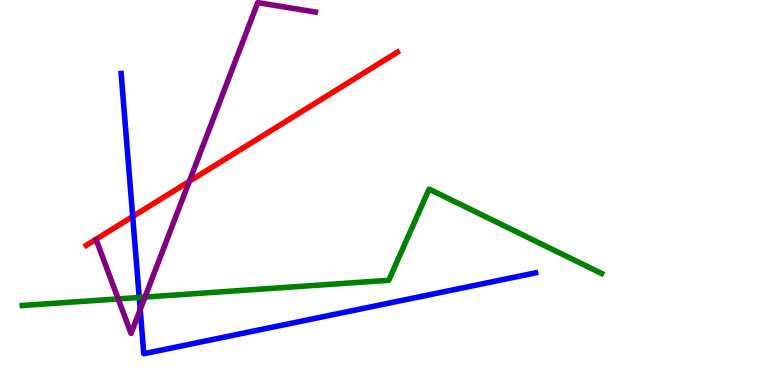[{'lines': ['blue', 'red'], 'intersections': [{'x': 1.71, 'y': 4.38}]}, {'lines': ['green', 'red'], 'intersections': []}, {'lines': ['purple', 'red'], 'intersections': [{'x': 2.44, 'y': 5.29}]}, {'lines': ['blue', 'green'], 'intersections': [{'x': 1.8, 'y': 2.27}]}, {'lines': ['blue', 'purple'], 'intersections': [{'x': 1.81, 'y': 1.96}]}, {'lines': ['green', 'purple'], 'intersections': [{'x': 1.53, 'y': 2.24}, {'x': 1.87, 'y': 2.28}]}]